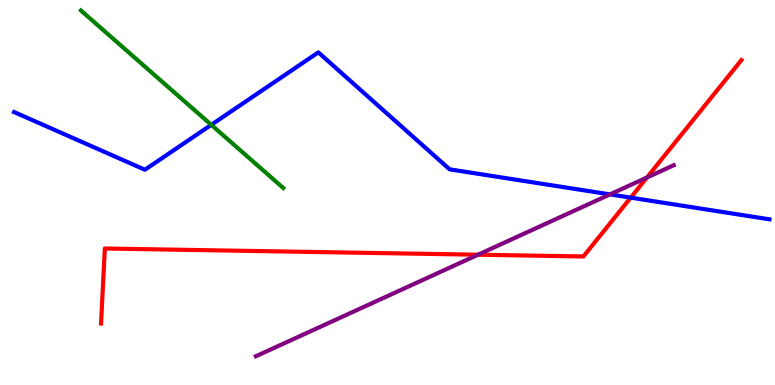[{'lines': ['blue', 'red'], 'intersections': [{'x': 8.14, 'y': 4.87}]}, {'lines': ['green', 'red'], 'intersections': []}, {'lines': ['purple', 'red'], 'intersections': [{'x': 6.17, 'y': 3.38}, {'x': 8.35, 'y': 5.39}]}, {'lines': ['blue', 'green'], 'intersections': [{'x': 2.73, 'y': 6.76}]}, {'lines': ['blue', 'purple'], 'intersections': [{'x': 7.87, 'y': 4.95}]}, {'lines': ['green', 'purple'], 'intersections': []}]